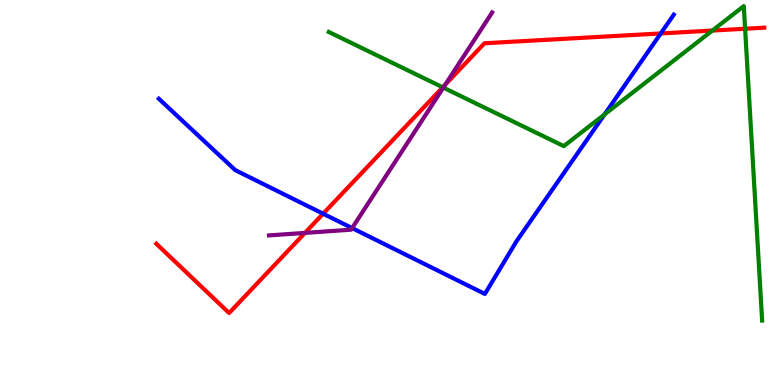[{'lines': ['blue', 'red'], 'intersections': [{'x': 4.17, 'y': 4.45}, {'x': 8.53, 'y': 9.13}]}, {'lines': ['green', 'red'], 'intersections': [{'x': 5.71, 'y': 7.73}, {'x': 9.19, 'y': 9.21}, {'x': 9.61, 'y': 9.25}]}, {'lines': ['purple', 'red'], 'intersections': [{'x': 3.93, 'y': 3.95}, {'x': 5.74, 'y': 7.8}]}, {'lines': ['blue', 'green'], 'intersections': [{'x': 7.8, 'y': 7.03}]}, {'lines': ['blue', 'purple'], 'intersections': [{'x': 4.54, 'y': 4.08}]}, {'lines': ['green', 'purple'], 'intersections': [{'x': 5.72, 'y': 7.72}]}]